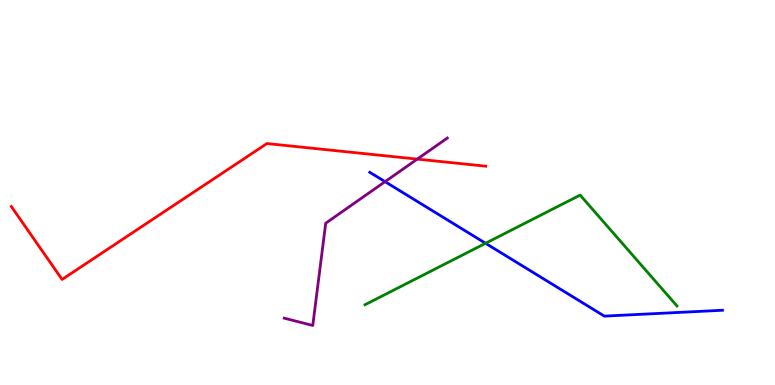[{'lines': ['blue', 'red'], 'intersections': []}, {'lines': ['green', 'red'], 'intersections': []}, {'lines': ['purple', 'red'], 'intersections': [{'x': 5.38, 'y': 5.87}]}, {'lines': ['blue', 'green'], 'intersections': [{'x': 6.27, 'y': 3.68}]}, {'lines': ['blue', 'purple'], 'intersections': [{'x': 4.97, 'y': 5.28}]}, {'lines': ['green', 'purple'], 'intersections': []}]